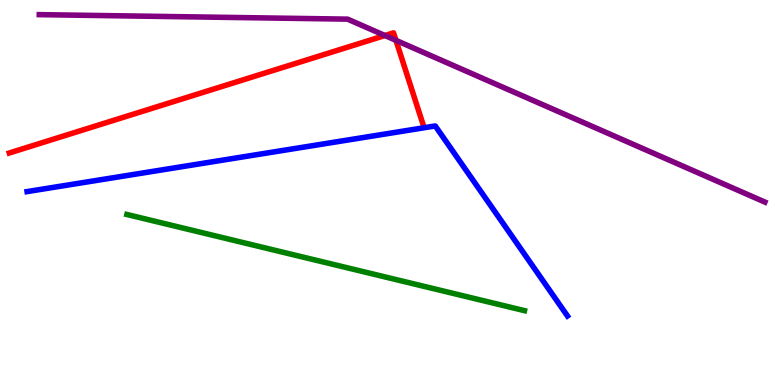[{'lines': ['blue', 'red'], 'intersections': []}, {'lines': ['green', 'red'], 'intersections': []}, {'lines': ['purple', 'red'], 'intersections': [{'x': 4.97, 'y': 9.08}, {'x': 5.11, 'y': 8.95}]}, {'lines': ['blue', 'green'], 'intersections': []}, {'lines': ['blue', 'purple'], 'intersections': []}, {'lines': ['green', 'purple'], 'intersections': []}]